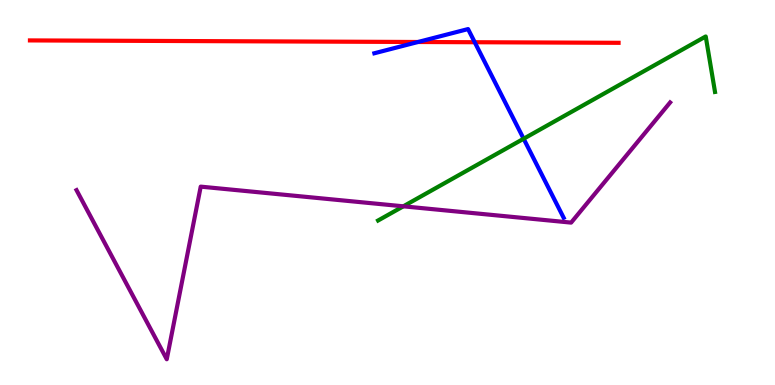[{'lines': ['blue', 'red'], 'intersections': [{'x': 5.39, 'y': 8.91}, {'x': 6.13, 'y': 8.9}]}, {'lines': ['green', 'red'], 'intersections': []}, {'lines': ['purple', 'red'], 'intersections': []}, {'lines': ['blue', 'green'], 'intersections': [{'x': 6.76, 'y': 6.4}]}, {'lines': ['blue', 'purple'], 'intersections': []}, {'lines': ['green', 'purple'], 'intersections': [{'x': 5.2, 'y': 4.64}]}]